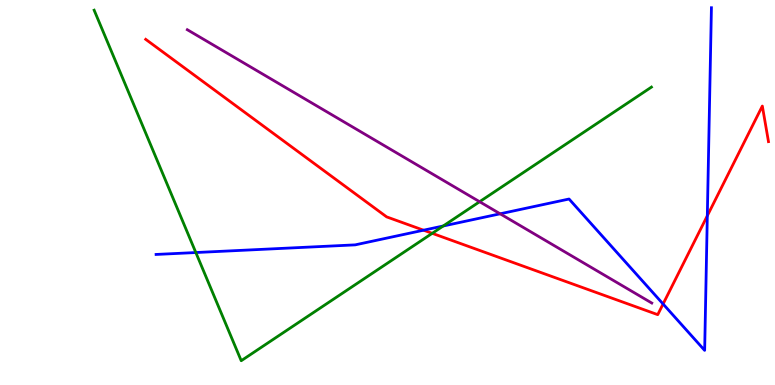[{'lines': ['blue', 'red'], 'intersections': [{'x': 5.47, 'y': 4.02}, {'x': 8.56, 'y': 2.1}, {'x': 9.13, 'y': 4.4}]}, {'lines': ['green', 'red'], 'intersections': [{'x': 5.58, 'y': 3.94}]}, {'lines': ['purple', 'red'], 'intersections': []}, {'lines': ['blue', 'green'], 'intersections': [{'x': 2.53, 'y': 3.44}, {'x': 5.72, 'y': 4.13}]}, {'lines': ['blue', 'purple'], 'intersections': [{'x': 6.45, 'y': 4.45}]}, {'lines': ['green', 'purple'], 'intersections': [{'x': 6.19, 'y': 4.76}]}]